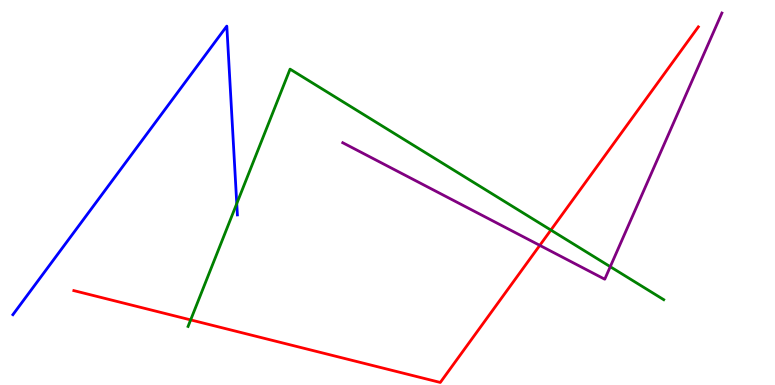[{'lines': ['blue', 'red'], 'intersections': []}, {'lines': ['green', 'red'], 'intersections': [{'x': 2.46, 'y': 1.69}, {'x': 7.11, 'y': 4.02}]}, {'lines': ['purple', 'red'], 'intersections': [{'x': 6.96, 'y': 3.63}]}, {'lines': ['blue', 'green'], 'intersections': [{'x': 3.05, 'y': 4.71}]}, {'lines': ['blue', 'purple'], 'intersections': []}, {'lines': ['green', 'purple'], 'intersections': [{'x': 7.87, 'y': 3.07}]}]